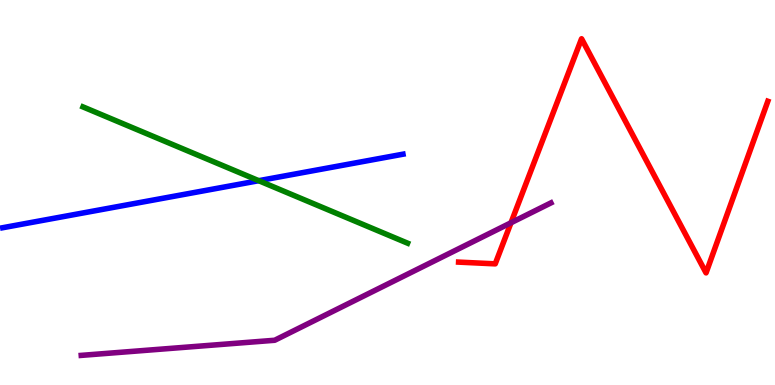[{'lines': ['blue', 'red'], 'intersections': []}, {'lines': ['green', 'red'], 'intersections': []}, {'lines': ['purple', 'red'], 'intersections': [{'x': 6.59, 'y': 4.21}]}, {'lines': ['blue', 'green'], 'intersections': [{'x': 3.34, 'y': 5.31}]}, {'lines': ['blue', 'purple'], 'intersections': []}, {'lines': ['green', 'purple'], 'intersections': []}]